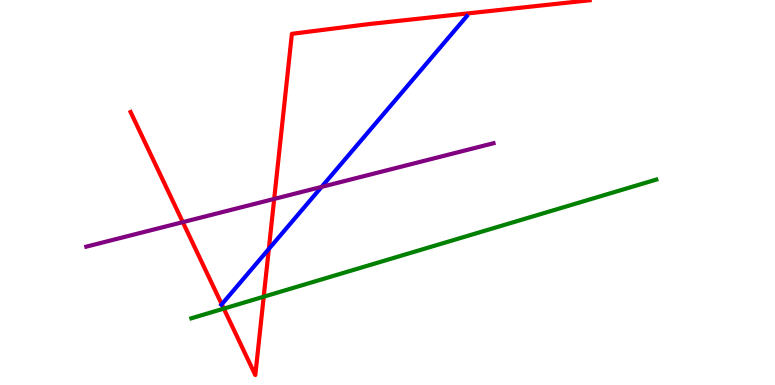[{'lines': ['blue', 'red'], 'intersections': [{'x': 2.86, 'y': 2.1}, {'x': 3.47, 'y': 3.53}]}, {'lines': ['green', 'red'], 'intersections': [{'x': 2.89, 'y': 1.98}, {'x': 3.4, 'y': 2.29}]}, {'lines': ['purple', 'red'], 'intersections': [{'x': 2.36, 'y': 4.23}, {'x': 3.54, 'y': 4.83}]}, {'lines': ['blue', 'green'], 'intersections': []}, {'lines': ['blue', 'purple'], 'intersections': [{'x': 4.15, 'y': 5.15}]}, {'lines': ['green', 'purple'], 'intersections': []}]